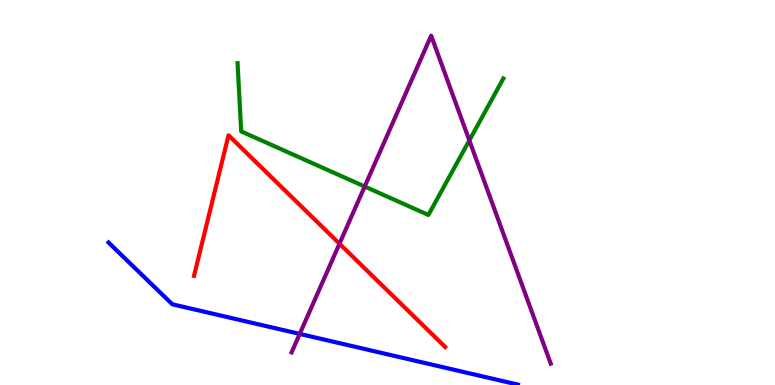[{'lines': ['blue', 'red'], 'intersections': []}, {'lines': ['green', 'red'], 'intersections': []}, {'lines': ['purple', 'red'], 'intersections': [{'x': 4.38, 'y': 3.67}]}, {'lines': ['blue', 'green'], 'intersections': []}, {'lines': ['blue', 'purple'], 'intersections': [{'x': 3.87, 'y': 1.33}]}, {'lines': ['green', 'purple'], 'intersections': [{'x': 4.71, 'y': 5.16}, {'x': 6.06, 'y': 6.35}]}]